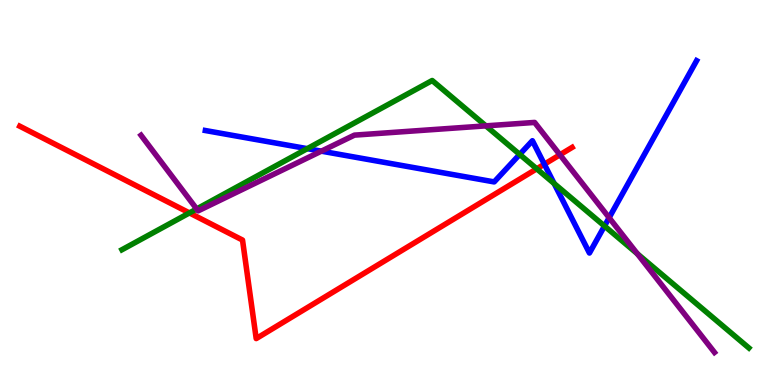[{'lines': ['blue', 'red'], 'intersections': [{'x': 7.02, 'y': 5.73}]}, {'lines': ['green', 'red'], 'intersections': [{'x': 2.44, 'y': 4.47}, {'x': 6.93, 'y': 5.62}]}, {'lines': ['purple', 'red'], 'intersections': [{'x': 7.22, 'y': 5.98}]}, {'lines': ['blue', 'green'], 'intersections': [{'x': 3.96, 'y': 6.14}, {'x': 6.71, 'y': 5.99}, {'x': 7.15, 'y': 5.23}, {'x': 7.8, 'y': 4.13}]}, {'lines': ['blue', 'purple'], 'intersections': [{'x': 4.15, 'y': 6.07}, {'x': 7.86, 'y': 4.35}]}, {'lines': ['green', 'purple'], 'intersections': [{'x': 2.54, 'y': 4.57}, {'x': 6.27, 'y': 6.73}, {'x': 8.22, 'y': 3.41}]}]